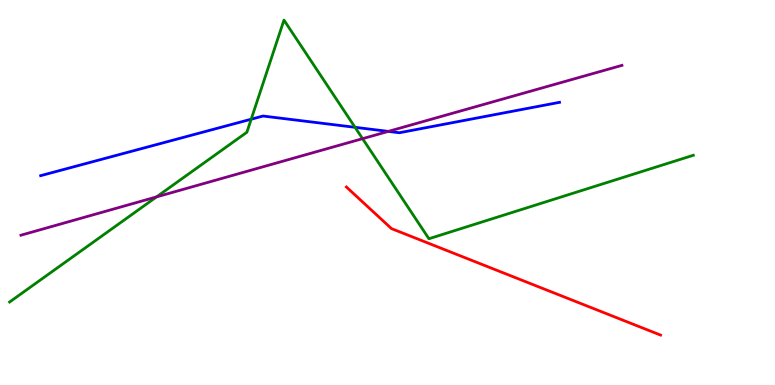[{'lines': ['blue', 'red'], 'intersections': []}, {'lines': ['green', 'red'], 'intersections': []}, {'lines': ['purple', 'red'], 'intersections': []}, {'lines': ['blue', 'green'], 'intersections': [{'x': 3.24, 'y': 6.9}, {'x': 4.58, 'y': 6.69}]}, {'lines': ['blue', 'purple'], 'intersections': [{'x': 5.01, 'y': 6.59}]}, {'lines': ['green', 'purple'], 'intersections': [{'x': 2.02, 'y': 4.89}, {'x': 4.68, 'y': 6.4}]}]